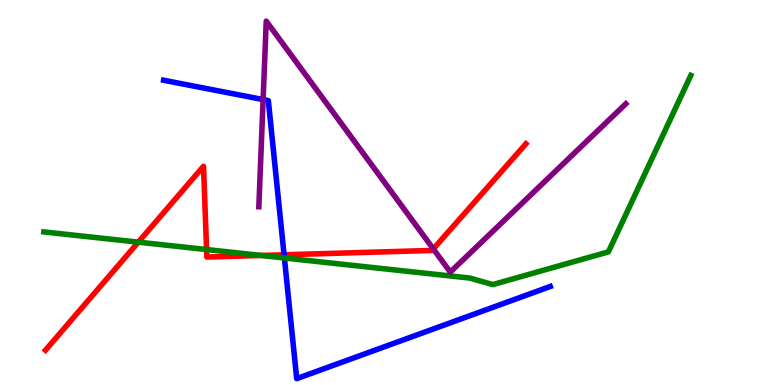[{'lines': ['blue', 'red'], 'intersections': [{'x': 3.67, 'y': 3.38}]}, {'lines': ['green', 'red'], 'intersections': [{'x': 1.78, 'y': 3.71}, {'x': 2.67, 'y': 3.52}, {'x': 3.37, 'y': 3.36}]}, {'lines': ['purple', 'red'], 'intersections': [{'x': 5.59, 'y': 3.53}]}, {'lines': ['blue', 'green'], 'intersections': [{'x': 3.67, 'y': 3.3}]}, {'lines': ['blue', 'purple'], 'intersections': [{'x': 3.39, 'y': 7.41}]}, {'lines': ['green', 'purple'], 'intersections': []}]